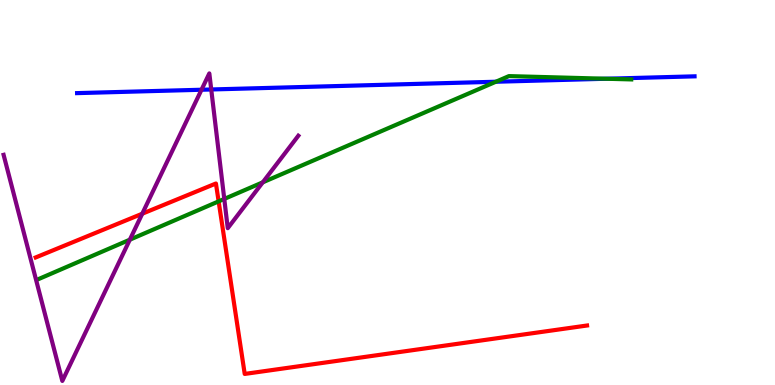[{'lines': ['blue', 'red'], 'intersections': []}, {'lines': ['green', 'red'], 'intersections': [{'x': 2.82, 'y': 4.77}]}, {'lines': ['purple', 'red'], 'intersections': [{'x': 1.84, 'y': 4.45}]}, {'lines': ['blue', 'green'], 'intersections': [{'x': 6.4, 'y': 7.88}, {'x': 7.82, 'y': 7.95}]}, {'lines': ['blue', 'purple'], 'intersections': [{'x': 2.6, 'y': 7.67}, {'x': 2.73, 'y': 7.68}]}, {'lines': ['green', 'purple'], 'intersections': [{'x': 1.68, 'y': 3.77}, {'x': 2.89, 'y': 4.83}, {'x': 3.39, 'y': 5.26}]}]